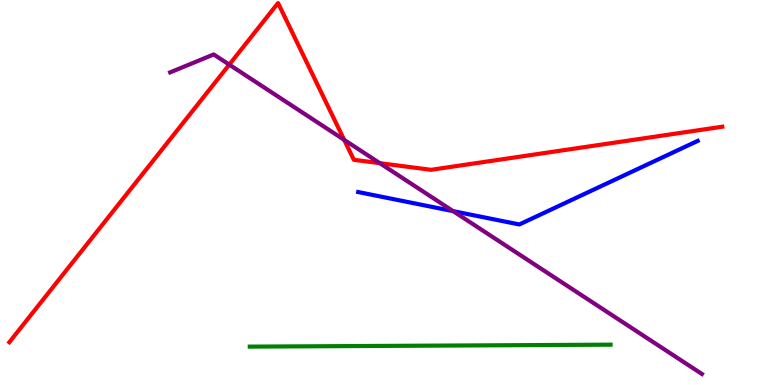[{'lines': ['blue', 'red'], 'intersections': []}, {'lines': ['green', 'red'], 'intersections': []}, {'lines': ['purple', 'red'], 'intersections': [{'x': 2.96, 'y': 8.32}, {'x': 4.44, 'y': 6.37}, {'x': 4.9, 'y': 5.76}]}, {'lines': ['blue', 'green'], 'intersections': []}, {'lines': ['blue', 'purple'], 'intersections': [{'x': 5.85, 'y': 4.52}]}, {'lines': ['green', 'purple'], 'intersections': []}]